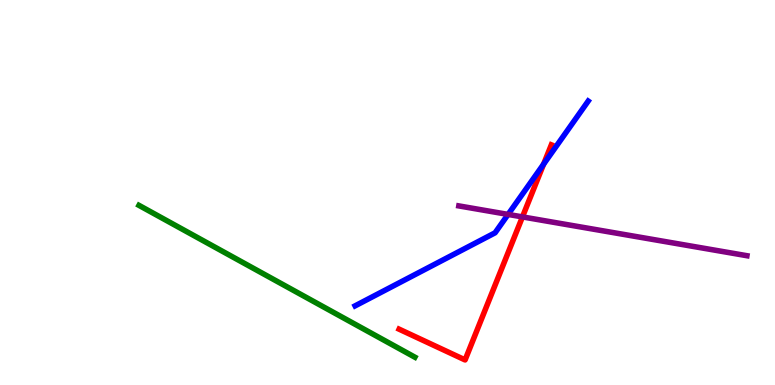[{'lines': ['blue', 'red'], 'intersections': [{'x': 7.01, 'y': 5.74}]}, {'lines': ['green', 'red'], 'intersections': []}, {'lines': ['purple', 'red'], 'intersections': [{'x': 6.74, 'y': 4.37}]}, {'lines': ['blue', 'green'], 'intersections': []}, {'lines': ['blue', 'purple'], 'intersections': [{'x': 6.56, 'y': 4.43}]}, {'lines': ['green', 'purple'], 'intersections': []}]